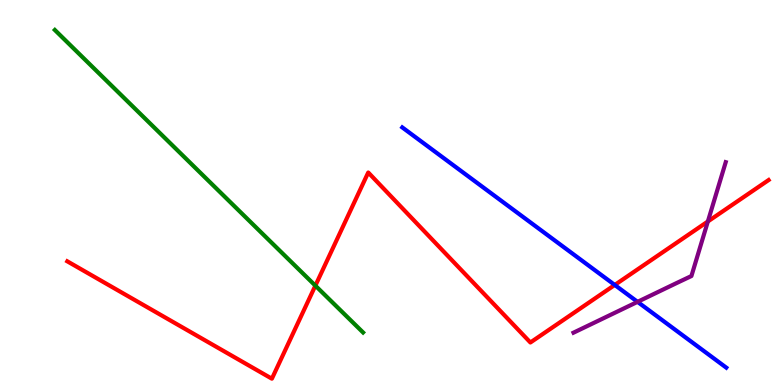[{'lines': ['blue', 'red'], 'intersections': [{'x': 7.93, 'y': 2.6}]}, {'lines': ['green', 'red'], 'intersections': [{'x': 4.07, 'y': 2.58}]}, {'lines': ['purple', 'red'], 'intersections': [{'x': 9.13, 'y': 4.25}]}, {'lines': ['blue', 'green'], 'intersections': []}, {'lines': ['blue', 'purple'], 'intersections': [{'x': 8.23, 'y': 2.16}]}, {'lines': ['green', 'purple'], 'intersections': []}]